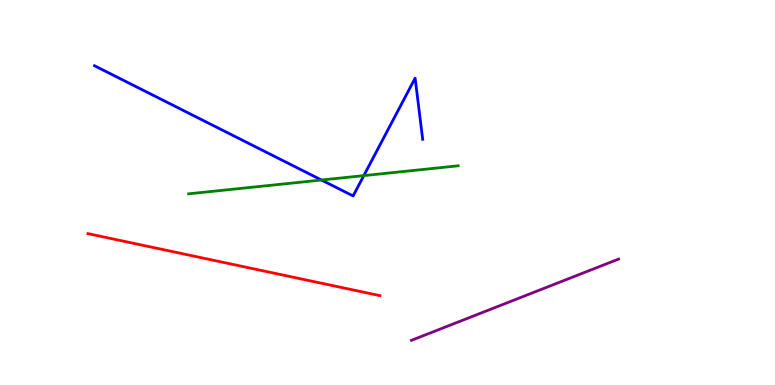[{'lines': ['blue', 'red'], 'intersections': []}, {'lines': ['green', 'red'], 'intersections': []}, {'lines': ['purple', 'red'], 'intersections': []}, {'lines': ['blue', 'green'], 'intersections': [{'x': 4.15, 'y': 5.32}, {'x': 4.69, 'y': 5.44}]}, {'lines': ['blue', 'purple'], 'intersections': []}, {'lines': ['green', 'purple'], 'intersections': []}]